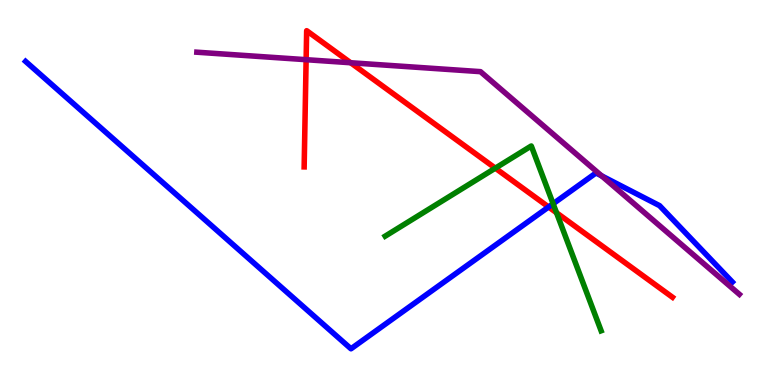[{'lines': ['blue', 'red'], 'intersections': [{'x': 7.08, 'y': 4.62}]}, {'lines': ['green', 'red'], 'intersections': [{'x': 6.39, 'y': 5.63}, {'x': 7.18, 'y': 4.47}]}, {'lines': ['purple', 'red'], 'intersections': [{'x': 3.95, 'y': 8.45}, {'x': 4.52, 'y': 8.37}]}, {'lines': ['blue', 'green'], 'intersections': [{'x': 7.14, 'y': 4.71}]}, {'lines': ['blue', 'purple'], 'intersections': [{'x': 7.76, 'y': 5.43}]}, {'lines': ['green', 'purple'], 'intersections': []}]